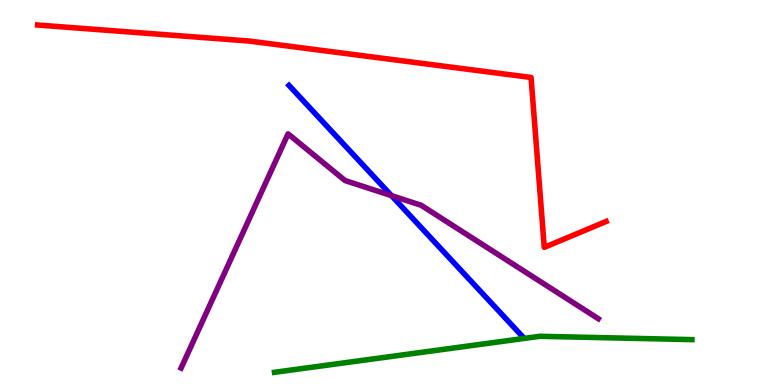[{'lines': ['blue', 'red'], 'intersections': []}, {'lines': ['green', 'red'], 'intersections': []}, {'lines': ['purple', 'red'], 'intersections': []}, {'lines': ['blue', 'green'], 'intersections': []}, {'lines': ['blue', 'purple'], 'intersections': [{'x': 5.05, 'y': 4.92}]}, {'lines': ['green', 'purple'], 'intersections': []}]